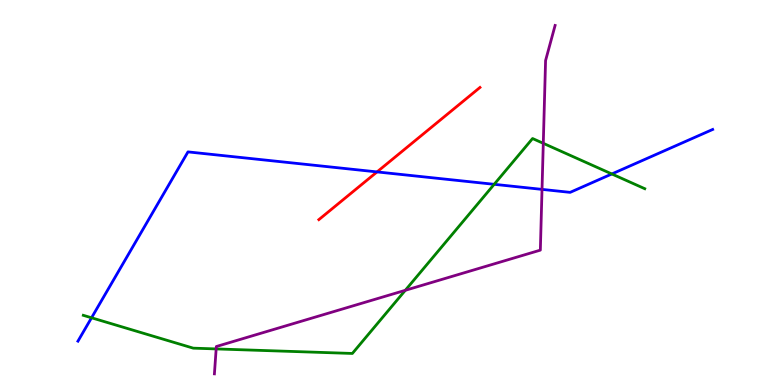[{'lines': ['blue', 'red'], 'intersections': [{'x': 4.86, 'y': 5.53}]}, {'lines': ['green', 'red'], 'intersections': []}, {'lines': ['purple', 'red'], 'intersections': []}, {'lines': ['blue', 'green'], 'intersections': [{'x': 1.18, 'y': 1.75}, {'x': 6.38, 'y': 5.21}, {'x': 7.89, 'y': 5.48}]}, {'lines': ['blue', 'purple'], 'intersections': [{'x': 6.99, 'y': 5.08}]}, {'lines': ['green', 'purple'], 'intersections': [{'x': 2.79, 'y': 0.937}, {'x': 5.23, 'y': 2.46}, {'x': 7.01, 'y': 6.28}]}]